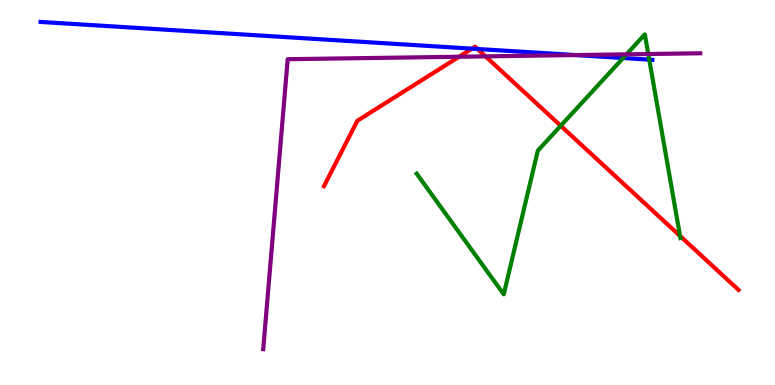[{'lines': ['blue', 'red'], 'intersections': [{'x': 6.09, 'y': 8.74}, {'x': 6.16, 'y': 8.73}]}, {'lines': ['green', 'red'], 'intersections': [{'x': 7.24, 'y': 6.73}, {'x': 8.77, 'y': 3.87}]}, {'lines': ['purple', 'red'], 'intersections': [{'x': 5.92, 'y': 8.53}, {'x': 6.26, 'y': 8.54}]}, {'lines': ['blue', 'green'], 'intersections': [{'x': 8.04, 'y': 8.49}, {'x': 8.38, 'y': 8.45}]}, {'lines': ['blue', 'purple'], 'intersections': [{'x': 7.43, 'y': 8.57}]}, {'lines': ['green', 'purple'], 'intersections': [{'x': 8.08, 'y': 8.59}, {'x': 8.36, 'y': 8.6}]}]